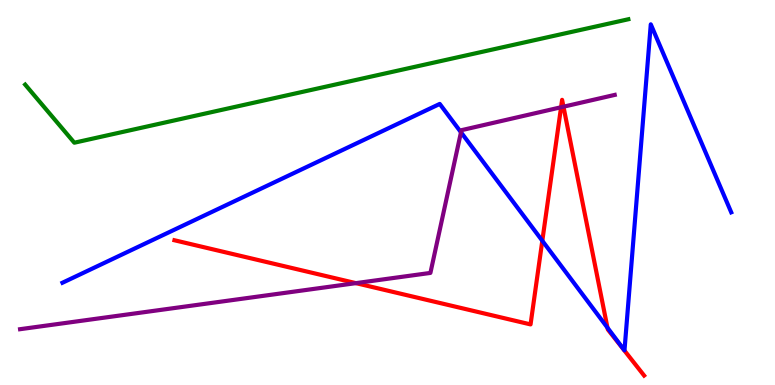[{'lines': ['blue', 'red'], 'intersections': [{'x': 7.0, 'y': 3.75}, {'x': 7.84, 'y': 1.49}]}, {'lines': ['green', 'red'], 'intersections': []}, {'lines': ['purple', 'red'], 'intersections': [{'x': 4.59, 'y': 2.65}, {'x': 7.24, 'y': 7.21}, {'x': 7.27, 'y': 7.23}]}, {'lines': ['blue', 'green'], 'intersections': []}, {'lines': ['blue', 'purple'], 'intersections': [{'x': 5.95, 'y': 6.56}]}, {'lines': ['green', 'purple'], 'intersections': []}]